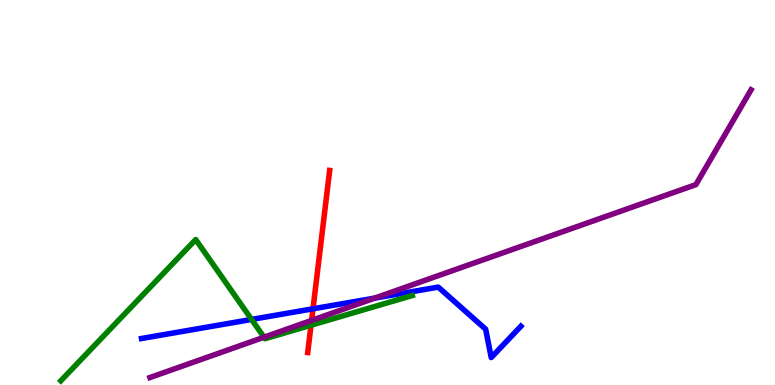[{'lines': ['blue', 'red'], 'intersections': [{'x': 4.04, 'y': 1.98}]}, {'lines': ['green', 'red'], 'intersections': [{'x': 4.01, 'y': 1.55}]}, {'lines': ['purple', 'red'], 'intersections': [{'x': 4.02, 'y': 1.68}]}, {'lines': ['blue', 'green'], 'intersections': [{'x': 3.25, 'y': 1.7}]}, {'lines': ['blue', 'purple'], 'intersections': [{'x': 4.84, 'y': 2.26}]}, {'lines': ['green', 'purple'], 'intersections': [{'x': 3.41, 'y': 1.24}]}]